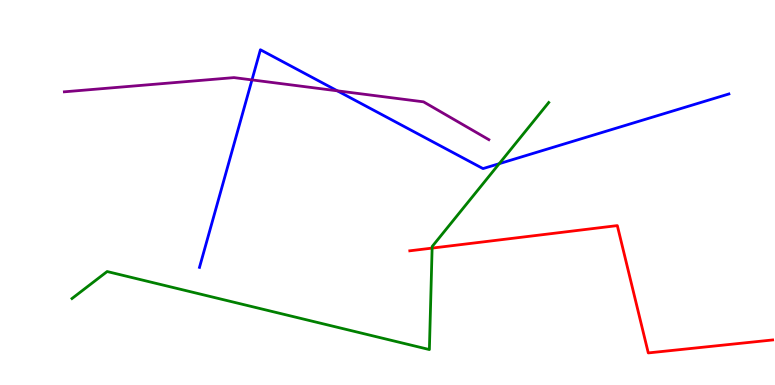[{'lines': ['blue', 'red'], 'intersections': []}, {'lines': ['green', 'red'], 'intersections': [{'x': 5.58, 'y': 3.56}]}, {'lines': ['purple', 'red'], 'intersections': []}, {'lines': ['blue', 'green'], 'intersections': [{'x': 6.44, 'y': 5.75}]}, {'lines': ['blue', 'purple'], 'intersections': [{'x': 3.25, 'y': 7.92}, {'x': 4.35, 'y': 7.64}]}, {'lines': ['green', 'purple'], 'intersections': []}]